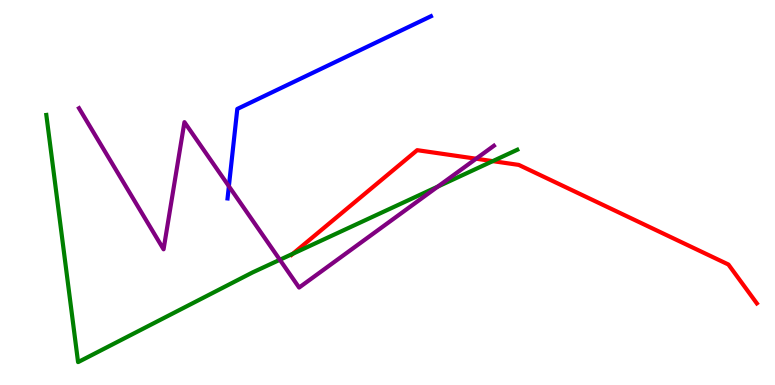[{'lines': ['blue', 'red'], 'intersections': []}, {'lines': ['green', 'red'], 'intersections': [{'x': 3.78, 'y': 3.41}, {'x': 6.36, 'y': 5.81}]}, {'lines': ['purple', 'red'], 'intersections': [{'x': 6.14, 'y': 5.88}]}, {'lines': ['blue', 'green'], 'intersections': []}, {'lines': ['blue', 'purple'], 'intersections': [{'x': 2.95, 'y': 5.16}]}, {'lines': ['green', 'purple'], 'intersections': [{'x': 3.61, 'y': 3.25}, {'x': 5.65, 'y': 5.15}]}]